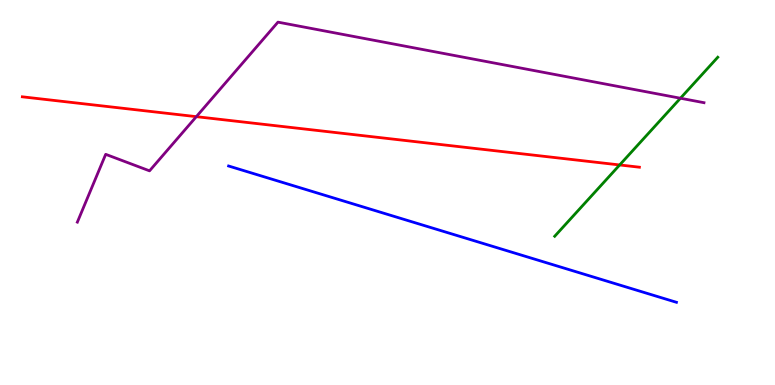[{'lines': ['blue', 'red'], 'intersections': []}, {'lines': ['green', 'red'], 'intersections': [{'x': 8.0, 'y': 5.72}]}, {'lines': ['purple', 'red'], 'intersections': [{'x': 2.53, 'y': 6.97}]}, {'lines': ['blue', 'green'], 'intersections': []}, {'lines': ['blue', 'purple'], 'intersections': []}, {'lines': ['green', 'purple'], 'intersections': [{'x': 8.78, 'y': 7.45}]}]